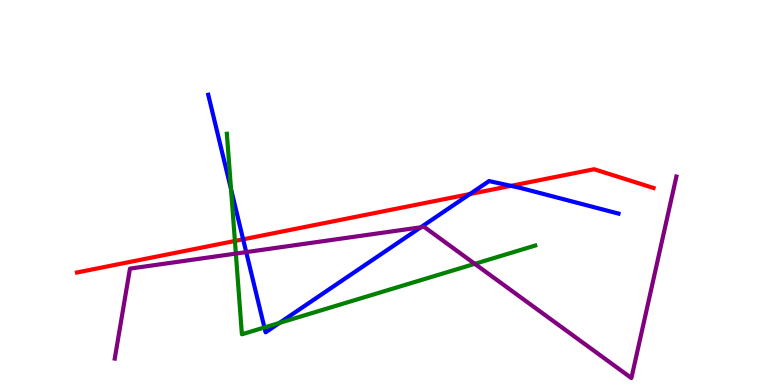[{'lines': ['blue', 'red'], 'intersections': [{'x': 3.14, 'y': 3.78}, {'x': 6.06, 'y': 4.96}, {'x': 6.59, 'y': 5.17}]}, {'lines': ['green', 'red'], 'intersections': [{'x': 3.03, 'y': 3.74}]}, {'lines': ['purple', 'red'], 'intersections': []}, {'lines': ['blue', 'green'], 'intersections': [{'x': 2.98, 'y': 5.09}, {'x': 3.41, 'y': 1.49}, {'x': 3.61, 'y': 1.61}]}, {'lines': ['blue', 'purple'], 'intersections': [{'x': 3.18, 'y': 3.45}, {'x': 5.43, 'y': 4.1}]}, {'lines': ['green', 'purple'], 'intersections': [{'x': 3.04, 'y': 3.41}, {'x': 6.13, 'y': 3.15}]}]